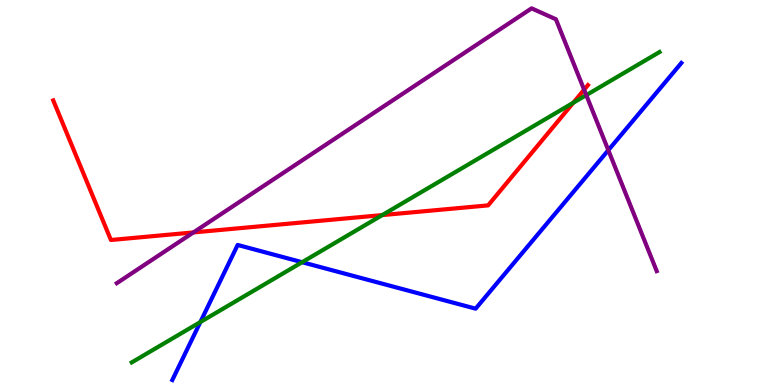[{'lines': ['blue', 'red'], 'intersections': []}, {'lines': ['green', 'red'], 'intersections': [{'x': 4.93, 'y': 4.41}, {'x': 7.4, 'y': 7.33}]}, {'lines': ['purple', 'red'], 'intersections': [{'x': 2.5, 'y': 3.96}, {'x': 7.54, 'y': 7.67}]}, {'lines': ['blue', 'green'], 'intersections': [{'x': 2.59, 'y': 1.64}, {'x': 3.9, 'y': 3.19}]}, {'lines': ['blue', 'purple'], 'intersections': [{'x': 7.85, 'y': 6.1}]}, {'lines': ['green', 'purple'], 'intersections': [{'x': 7.56, 'y': 7.53}]}]